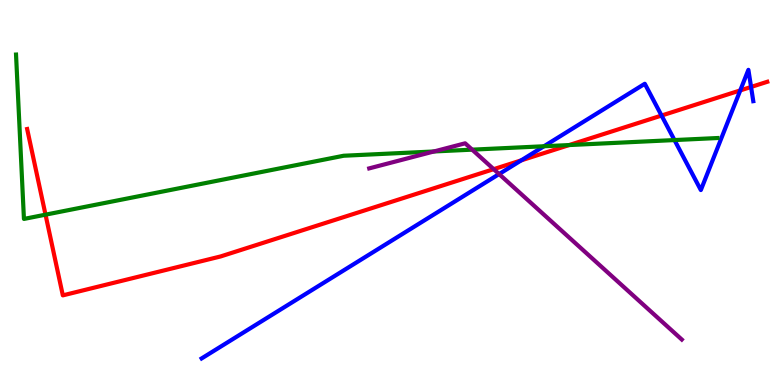[{'lines': ['blue', 'red'], 'intersections': [{'x': 6.73, 'y': 5.83}, {'x': 8.54, 'y': 7.0}, {'x': 9.55, 'y': 7.65}, {'x': 9.69, 'y': 7.74}]}, {'lines': ['green', 'red'], 'intersections': [{'x': 0.587, 'y': 4.42}, {'x': 7.34, 'y': 6.23}]}, {'lines': ['purple', 'red'], 'intersections': [{'x': 6.37, 'y': 5.61}]}, {'lines': ['blue', 'green'], 'intersections': [{'x': 7.02, 'y': 6.2}, {'x': 8.7, 'y': 6.36}]}, {'lines': ['blue', 'purple'], 'intersections': [{'x': 6.44, 'y': 5.48}]}, {'lines': ['green', 'purple'], 'intersections': [{'x': 5.6, 'y': 6.07}, {'x': 6.09, 'y': 6.11}]}]